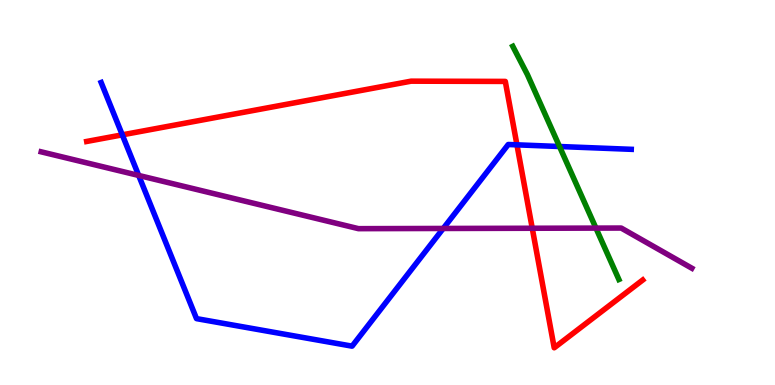[{'lines': ['blue', 'red'], 'intersections': [{'x': 1.58, 'y': 6.5}, {'x': 6.67, 'y': 6.24}]}, {'lines': ['green', 'red'], 'intersections': []}, {'lines': ['purple', 'red'], 'intersections': [{'x': 6.87, 'y': 4.07}]}, {'lines': ['blue', 'green'], 'intersections': [{'x': 7.22, 'y': 6.19}]}, {'lines': ['blue', 'purple'], 'intersections': [{'x': 1.79, 'y': 5.44}, {'x': 5.72, 'y': 4.07}]}, {'lines': ['green', 'purple'], 'intersections': [{'x': 7.69, 'y': 4.08}]}]